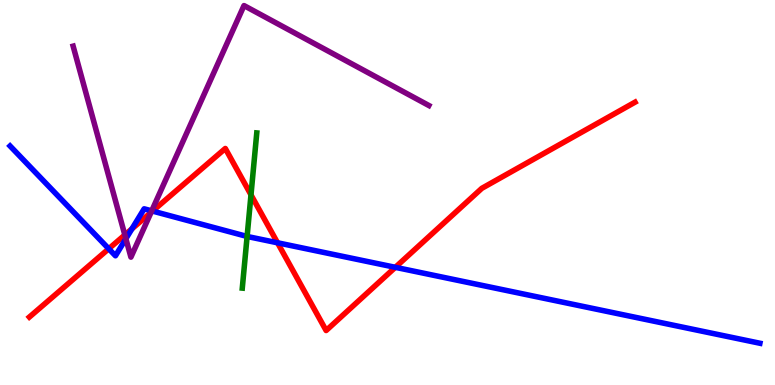[{'lines': ['blue', 'red'], 'intersections': [{'x': 1.4, 'y': 3.54}, {'x': 1.7, 'y': 4.06}, {'x': 1.97, 'y': 4.52}, {'x': 3.58, 'y': 3.69}, {'x': 5.1, 'y': 3.06}]}, {'lines': ['green', 'red'], 'intersections': [{'x': 3.24, 'y': 4.94}]}, {'lines': ['purple', 'red'], 'intersections': [{'x': 1.61, 'y': 3.9}, {'x': 1.95, 'y': 4.48}]}, {'lines': ['blue', 'green'], 'intersections': [{'x': 3.19, 'y': 3.86}]}, {'lines': ['blue', 'purple'], 'intersections': [{'x': 1.62, 'y': 3.8}, {'x': 1.96, 'y': 4.52}]}, {'lines': ['green', 'purple'], 'intersections': []}]